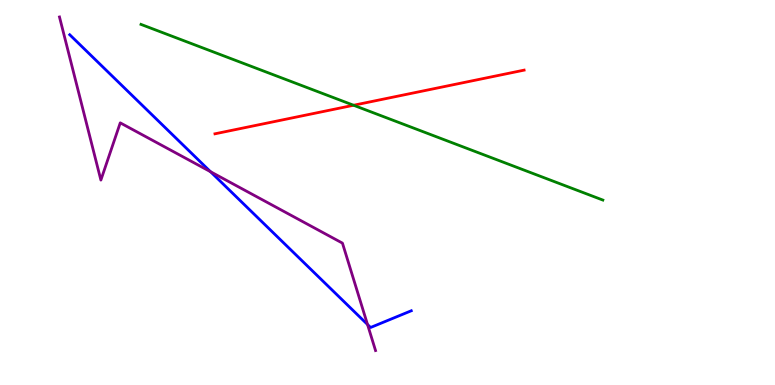[{'lines': ['blue', 'red'], 'intersections': []}, {'lines': ['green', 'red'], 'intersections': [{'x': 4.56, 'y': 7.27}]}, {'lines': ['purple', 'red'], 'intersections': []}, {'lines': ['blue', 'green'], 'intersections': []}, {'lines': ['blue', 'purple'], 'intersections': [{'x': 2.72, 'y': 5.54}, {'x': 4.74, 'y': 1.57}]}, {'lines': ['green', 'purple'], 'intersections': []}]